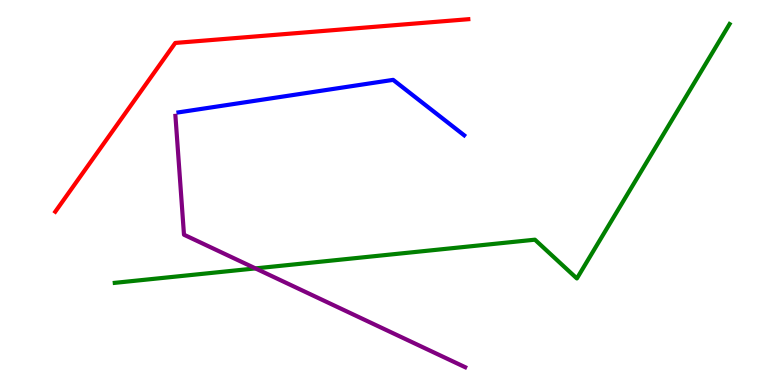[{'lines': ['blue', 'red'], 'intersections': []}, {'lines': ['green', 'red'], 'intersections': []}, {'lines': ['purple', 'red'], 'intersections': []}, {'lines': ['blue', 'green'], 'intersections': []}, {'lines': ['blue', 'purple'], 'intersections': []}, {'lines': ['green', 'purple'], 'intersections': [{'x': 3.3, 'y': 3.03}]}]